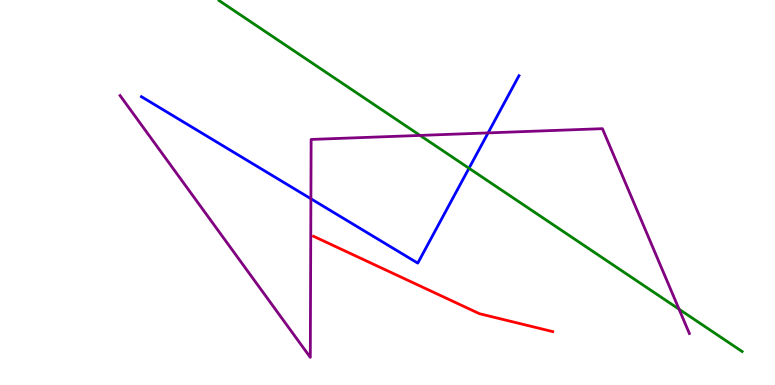[{'lines': ['blue', 'red'], 'intersections': []}, {'lines': ['green', 'red'], 'intersections': []}, {'lines': ['purple', 'red'], 'intersections': []}, {'lines': ['blue', 'green'], 'intersections': [{'x': 6.05, 'y': 5.63}]}, {'lines': ['blue', 'purple'], 'intersections': [{'x': 4.01, 'y': 4.84}, {'x': 6.3, 'y': 6.55}]}, {'lines': ['green', 'purple'], 'intersections': [{'x': 5.42, 'y': 6.48}, {'x': 8.76, 'y': 1.97}]}]